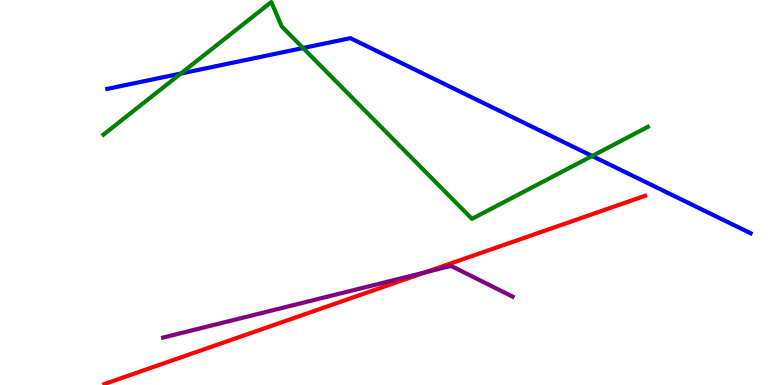[{'lines': ['blue', 'red'], 'intersections': []}, {'lines': ['green', 'red'], 'intersections': []}, {'lines': ['purple', 'red'], 'intersections': [{'x': 5.49, 'y': 2.93}]}, {'lines': ['blue', 'green'], 'intersections': [{'x': 2.33, 'y': 8.09}, {'x': 3.91, 'y': 8.75}, {'x': 7.64, 'y': 5.95}]}, {'lines': ['blue', 'purple'], 'intersections': []}, {'lines': ['green', 'purple'], 'intersections': []}]